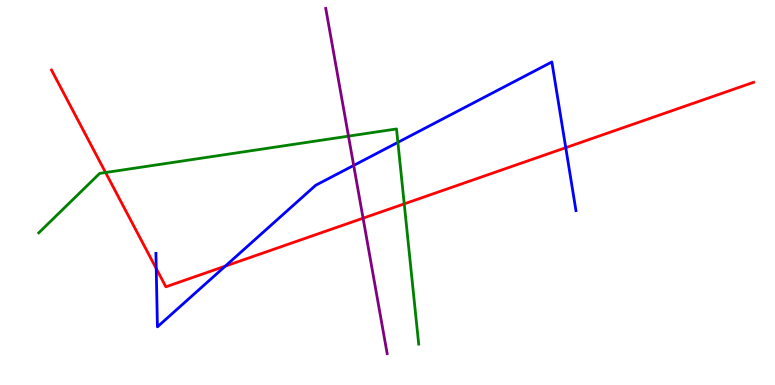[{'lines': ['blue', 'red'], 'intersections': [{'x': 2.02, 'y': 3.03}, {'x': 2.91, 'y': 3.09}, {'x': 7.3, 'y': 6.16}]}, {'lines': ['green', 'red'], 'intersections': [{'x': 1.36, 'y': 5.52}, {'x': 5.22, 'y': 4.7}]}, {'lines': ['purple', 'red'], 'intersections': [{'x': 4.68, 'y': 4.33}]}, {'lines': ['blue', 'green'], 'intersections': [{'x': 5.13, 'y': 6.3}]}, {'lines': ['blue', 'purple'], 'intersections': [{'x': 4.56, 'y': 5.7}]}, {'lines': ['green', 'purple'], 'intersections': [{'x': 4.5, 'y': 6.46}]}]